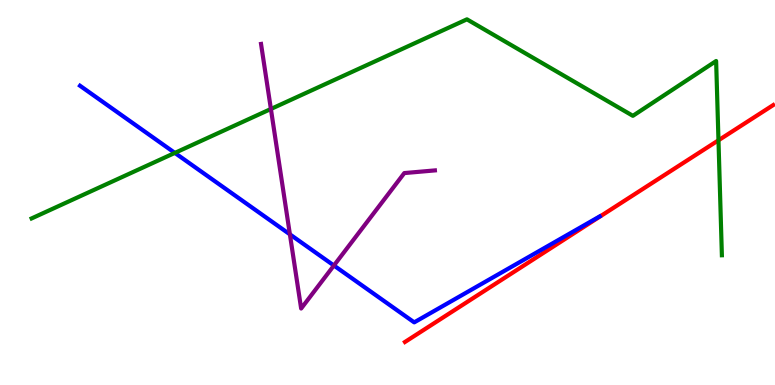[{'lines': ['blue', 'red'], 'intersections': []}, {'lines': ['green', 'red'], 'intersections': [{'x': 9.27, 'y': 6.36}]}, {'lines': ['purple', 'red'], 'intersections': []}, {'lines': ['blue', 'green'], 'intersections': [{'x': 2.26, 'y': 6.03}]}, {'lines': ['blue', 'purple'], 'intersections': [{'x': 3.74, 'y': 3.91}, {'x': 4.31, 'y': 3.1}]}, {'lines': ['green', 'purple'], 'intersections': [{'x': 3.5, 'y': 7.17}]}]